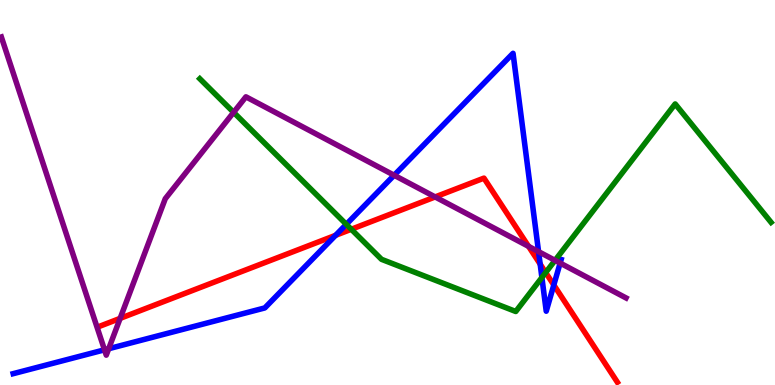[{'lines': ['blue', 'red'], 'intersections': [{'x': 4.33, 'y': 3.89}, {'x': 6.97, 'y': 3.14}, {'x': 7.15, 'y': 2.6}]}, {'lines': ['green', 'red'], 'intersections': [{'x': 4.53, 'y': 4.04}, {'x': 7.04, 'y': 2.92}]}, {'lines': ['purple', 'red'], 'intersections': [{'x': 1.55, 'y': 1.73}, {'x': 5.61, 'y': 4.88}, {'x': 6.82, 'y': 3.6}]}, {'lines': ['blue', 'green'], 'intersections': [{'x': 4.47, 'y': 4.17}, {'x': 6.99, 'y': 2.79}]}, {'lines': ['blue', 'purple'], 'intersections': [{'x': 1.35, 'y': 0.914}, {'x': 1.4, 'y': 0.942}, {'x': 5.09, 'y': 5.45}, {'x': 6.95, 'y': 3.46}, {'x': 7.23, 'y': 3.17}]}, {'lines': ['green', 'purple'], 'intersections': [{'x': 3.01, 'y': 7.08}, {'x': 7.16, 'y': 3.24}]}]